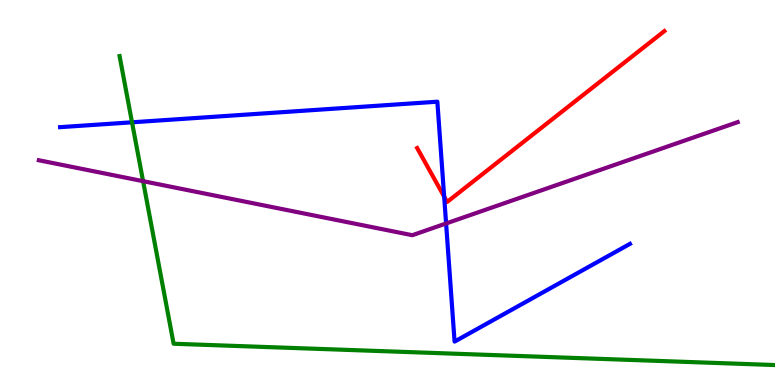[{'lines': ['blue', 'red'], 'intersections': [{'x': 5.73, 'y': 4.89}]}, {'lines': ['green', 'red'], 'intersections': []}, {'lines': ['purple', 'red'], 'intersections': []}, {'lines': ['blue', 'green'], 'intersections': [{'x': 1.7, 'y': 6.82}]}, {'lines': ['blue', 'purple'], 'intersections': [{'x': 5.76, 'y': 4.2}]}, {'lines': ['green', 'purple'], 'intersections': [{'x': 1.85, 'y': 5.29}]}]